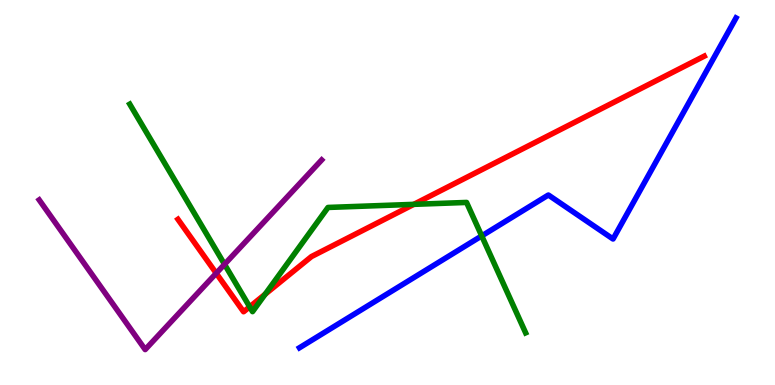[{'lines': ['blue', 'red'], 'intersections': []}, {'lines': ['green', 'red'], 'intersections': [{'x': 3.22, 'y': 2.03}, {'x': 3.42, 'y': 2.36}, {'x': 5.34, 'y': 4.69}]}, {'lines': ['purple', 'red'], 'intersections': [{'x': 2.79, 'y': 2.9}]}, {'lines': ['blue', 'green'], 'intersections': [{'x': 6.22, 'y': 3.87}]}, {'lines': ['blue', 'purple'], 'intersections': []}, {'lines': ['green', 'purple'], 'intersections': [{'x': 2.9, 'y': 3.13}]}]